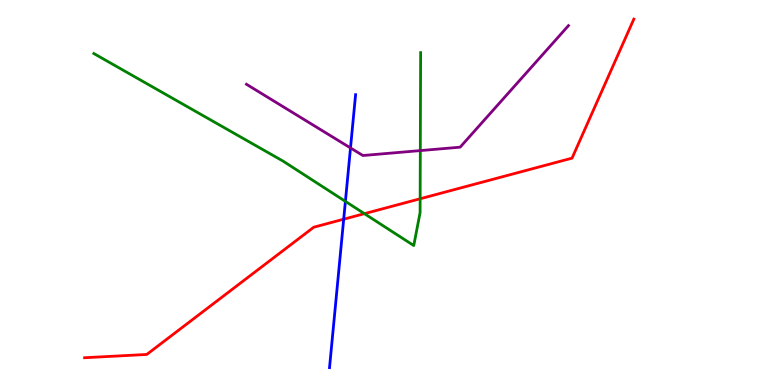[{'lines': ['blue', 'red'], 'intersections': [{'x': 4.43, 'y': 4.31}]}, {'lines': ['green', 'red'], 'intersections': [{'x': 4.7, 'y': 4.45}, {'x': 5.42, 'y': 4.84}]}, {'lines': ['purple', 'red'], 'intersections': []}, {'lines': ['blue', 'green'], 'intersections': [{'x': 4.46, 'y': 4.77}]}, {'lines': ['blue', 'purple'], 'intersections': [{'x': 4.52, 'y': 6.16}]}, {'lines': ['green', 'purple'], 'intersections': [{'x': 5.42, 'y': 6.09}]}]